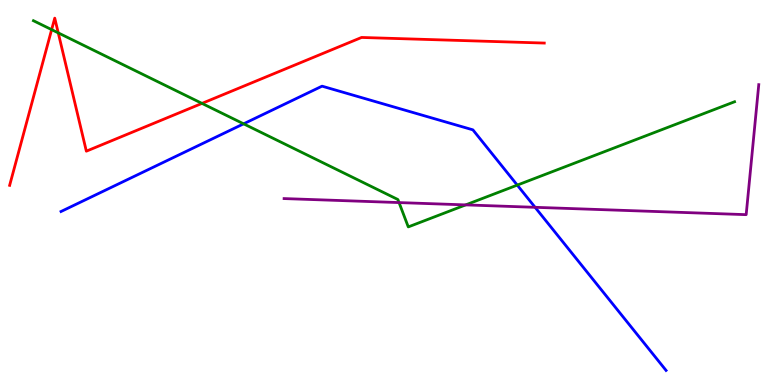[{'lines': ['blue', 'red'], 'intersections': []}, {'lines': ['green', 'red'], 'intersections': [{'x': 0.666, 'y': 9.23}, {'x': 0.752, 'y': 9.15}, {'x': 2.61, 'y': 7.31}]}, {'lines': ['purple', 'red'], 'intersections': []}, {'lines': ['blue', 'green'], 'intersections': [{'x': 3.14, 'y': 6.78}, {'x': 6.67, 'y': 5.19}]}, {'lines': ['blue', 'purple'], 'intersections': [{'x': 6.9, 'y': 4.62}]}, {'lines': ['green', 'purple'], 'intersections': [{'x': 5.15, 'y': 4.74}, {'x': 6.01, 'y': 4.68}]}]